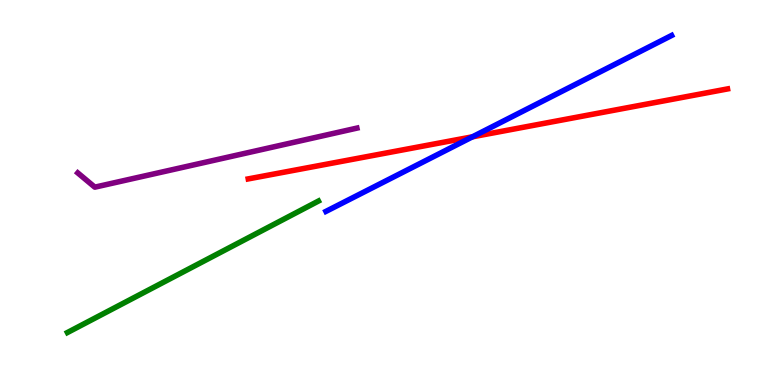[{'lines': ['blue', 'red'], 'intersections': [{'x': 6.1, 'y': 6.45}]}, {'lines': ['green', 'red'], 'intersections': []}, {'lines': ['purple', 'red'], 'intersections': []}, {'lines': ['blue', 'green'], 'intersections': []}, {'lines': ['blue', 'purple'], 'intersections': []}, {'lines': ['green', 'purple'], 'intersections': []}]